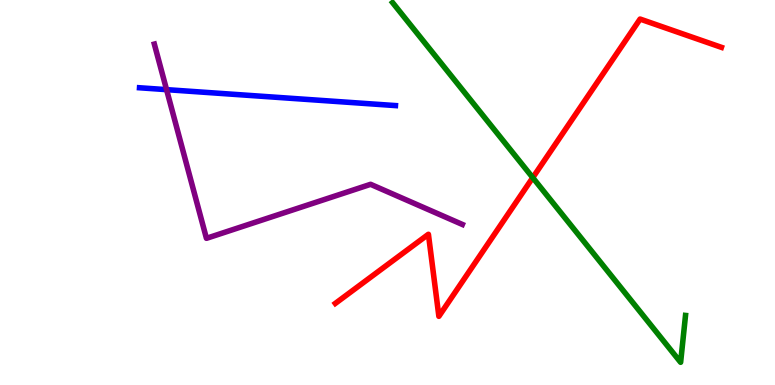[{'lines': ['blue', 'red'], 'intersections': []}, {'lines': ['green', 'red'], 'intersections': [{'x': 6.87, 'y': 5.39}]}, {'lines': ['purple', 'red'], 'intersections': []}, {'lines': ['blue', 'green'], 'intersections': []}, {'lines': ['blue', 'purple'], 'intersections': [{'x': 2.15, 'y': 7.67}]}, {'lines': ['green', 'purple'], 'intersections': []}]